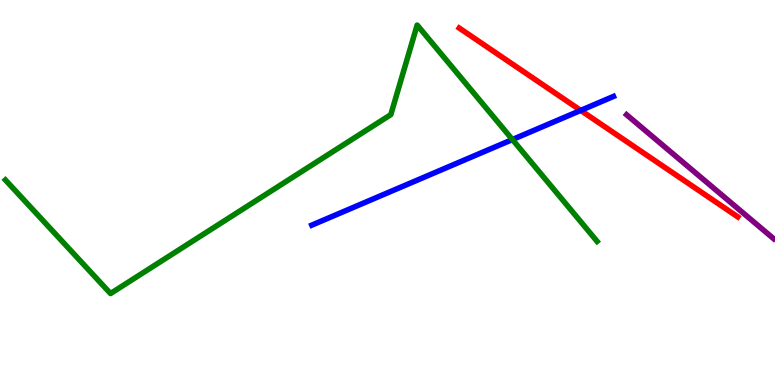[{'lines': ['blue', 'red'], 'intersections': [{'x': 7.49, 'y': 7.13}]}, {'lines': ['green', 'red'], 'intersections': []}, {'lines': ['purple', 'red'], 'intersections': []}, {'lines': ['blue', 'green'], 'intersections': [{'x': 6.61, 'y': 6.38}]}, {'lines': ['blue', 'purple'], 'intersections': []}, {'lines': ['green', 'purple'], 'intersections': []}]